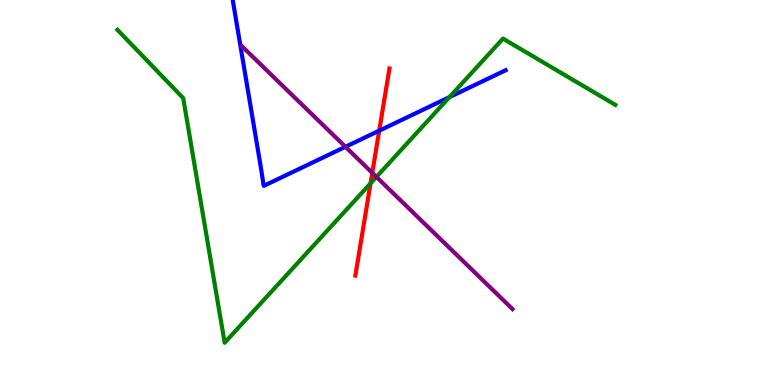[{'lines': ['blue', 'red'], 'intersections': [{'x': 4.89, 'y': 6.61}]}, {'lines': ['green', 'red'], 'intersections': [{'x': 4.78, 'y': 5.24}]}, {'lines': ['purple', 'red'], 'intersections': [{'x': 4.8, 'y': 5.51}]}, {'lines': ['blue', 'green'], 'intersections': [{'x': 5.8, 'y': 7.48}]}, {'lines': ['blue', 'purple'], 'intersections': [{'x': 4.46, 'y': 6.19}]}, {'lines': ['green', 'purple'], 'intersections': [{'x': 4.86, 'y': 5.41}]}]